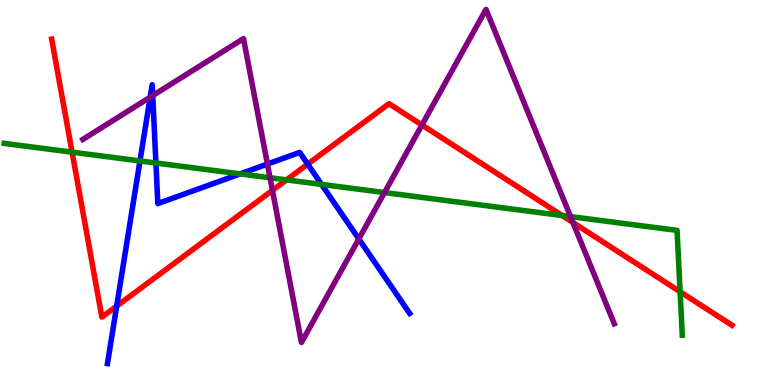[{'lines': ['blue', 'red'], 'intersections': [{'x': 1.51, 'y': 2.05}, {'x': 3.97, 'y': 5.74}]}, {'lines': ['green', 'red'], 'intersections': [{'x': 0.93, 'y': 6.05}, {'x': 3.7, 'y': 5.33}, {'x': 7.25, 'y': 4.4}, {'x': 8.78, 'y': 2.42}]}, {'lines': ['purple', 'red'], 'intersections': [{'x': 3.52, 'y': 5.06}, {'x': 5.44, 'y': 6.75}, {'x': 7.39, 'y': 4.22}]}, {'lines': ['blue', 'green'], 'intersections': [{'x': 1.81, 'y': 5.82}, {'x': 2.01, 'y': 5.77}, {'x': 3.1, 'y': 5.48}, {'x': 4.15, 'y': 5.21}]}, {'lines': ['blue', 'purple'], 'intersections': [{'x': 1.94, 'y': 7.48}, {'x': 1.97, 'y': 7.52}, {'x': 3.45, 'y': 5.74}, {'x': 4.63, 'y': 3.79}]}, {'lines': ['green', 'purple'], 'intersections': [{'x': 3.48, 'y': 5.38}, {'x': 4.96, 'y': 5.0}, {'x': 7.36, 'y': 4.37}]}]